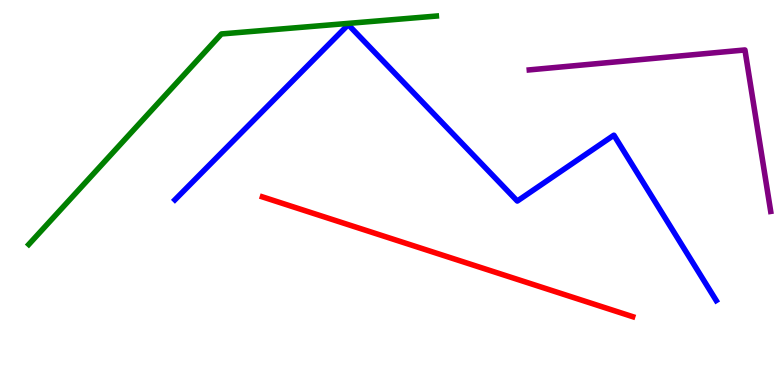[{'lines': ['blue', 'red'], 'intersections': []}, {'lines': ['green', 'red'], 'intersections': []}, {'lines': ['purple', 'red'], 'intersections': []}, {'lines': ['blue', 'green'], 'intersections': []}, {'lines': ['blue', 'purple'], 'intersections': []}, {'lines': ['green', 'purple'], 'intersections': []}]